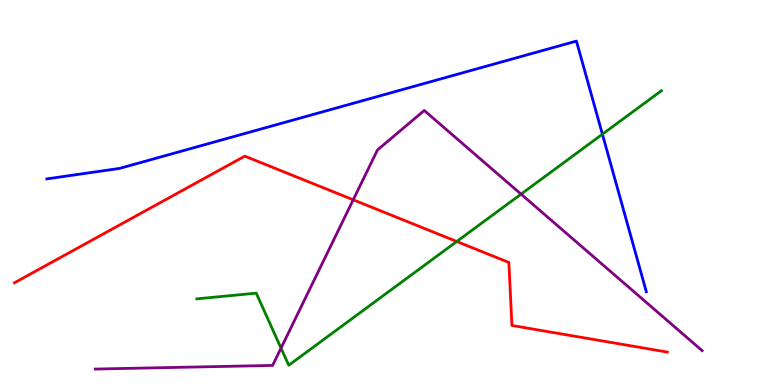[{'lines': ['blue', 'red'], 'intersections': []}, {'lines': ['green', 'red'], 'intersections': [{'x': 5.89, 'y': 3.73}]}, {'lines': ['purple', 'red'], 'intersections': [{'x': 4.56, 'y': 4.81}]}, {'lines': ['blue', 'green'], 'intersections': [{'x': 7.77, 'y': 6.51}]}, {'lines': ['blue', 'purple'], 'intersections': []}, {'lines': ['green', 'purple'], 'intersections': [{'x': 3.63, 'y': 0.958}, {'x': 6.72, 'y': 4.96}]}]